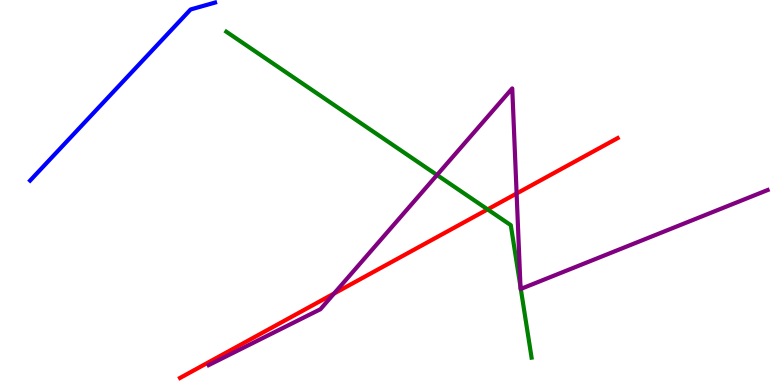[{'lines': ['blue', 'red'], 'intersections': []}, {'lines': ['green', 'red'], 'intersections': [{'x': 6.29, 'y': 4.56}]}, {'lines': ['purple', 'red'], 'intersections': [{'x': 4.31, 'y': 2.38}, {'x': 6.67, 'y': 4.97}]}, {'lines': ['blue', 'green'], 'intersections': []}, {'lines': ['blue', 'purple'], 'intersections': []}, {'lines': ['green', 'purple'], 'intersections': [{'x': 5.64, 'y': 5.45}, {'x': 6.72, 'y': 2.55}, {'x': 6.72, 'y': 2.5}]}]